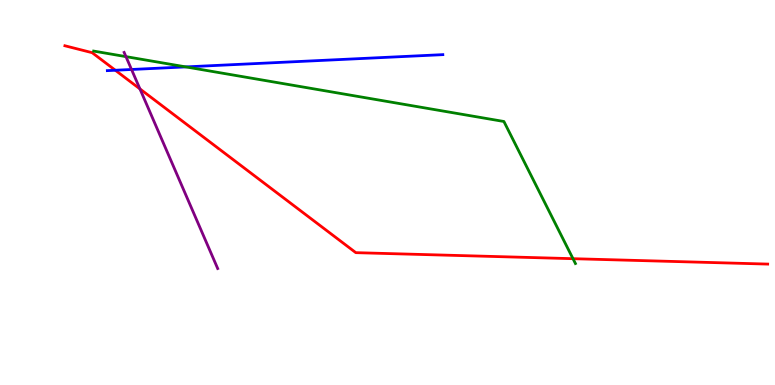[{'lines': ['blue', 'red'], 'intersections': [{'x': 1.49, 'y': 8.18}]}, {'lines': ['green', 'red'], 'intersections': [{'x': 7.39, 'y': 3.28}]}, {'lines': ['purple', 'red'], 'intersections': [{'x': 1.81, 'y': 7.69}]}, {'lines': ['blue', 'green'], 'intersections': [{'x': 2.4, 'y': 8.26}]}, {'lines': ['blue', 'purple'], 'intersections': [{'x': 1.7, 'y': 8.2}]}, {'lines': ['green', 'purple'], 'intersections': [{'x': 1.63, 'y': 8.53}]}]